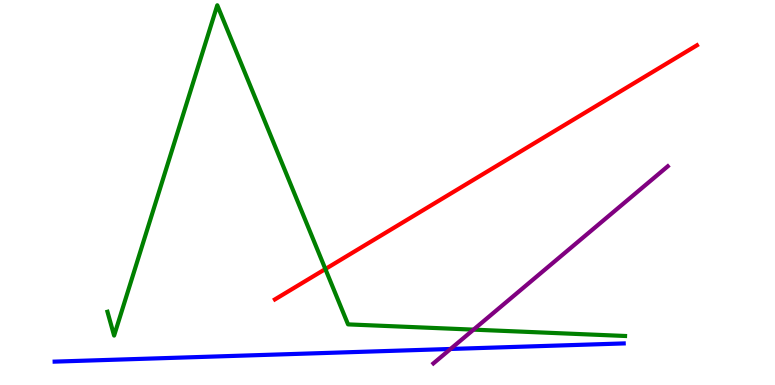[{'lines': ['blue', 'red'], 'intersections': []}, {'lines': ['green', 'red'], 'intersections': [{'x': 4.2, 'y': 3.01}]}, {'lines': ['purple', 'red'], 'intersections': []}, {'lines': ['blue', 'green'], 'intersections': []}, {'lines': ['blue', 'purple'], 'intersections': [{'x': 5.81, 'y': 0.936}]}, {'lines': ['green', 'purple'], 'intersections': [{'x': 6.11, 'y': 1.44}]}]